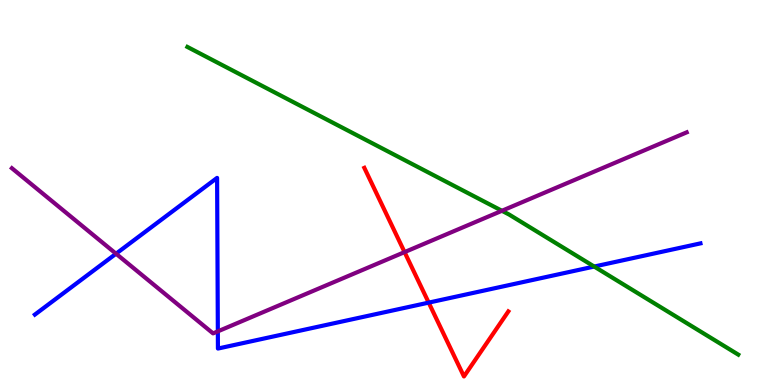[{'lines': ['blue', 'red'], 'intersections': [{'x': 5.53, 'y': 2.14}]}, {'lines': ['green', 'red'], 'intersections': []}, {'lines': ['purple', 'red'], 'intersections': [{'x': 5.22, 'y': 3.45}]}, {'lines': ['blue', 'green'], 'intersections': [{'x': 7.67, 'y': 3.08}]}, {'lines': ['blue', 'purple'], 'intersections': [{'x': 1.5, 'y': 3.41}, {'x': 2.81, 'y': 1.39}]}, {'lines': ['green', 'purple'], 'intersections': [{'x': 6.48, 'y': 4.53}]}]